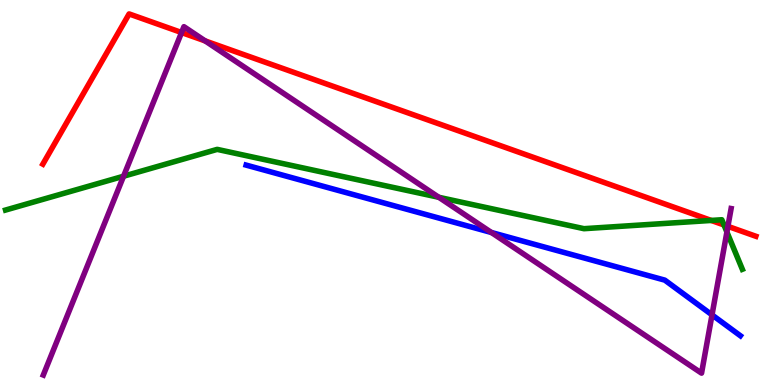[{'lines': ['blue', 'red'], 'intersections': []}, {'lines': ['green', 'red'], 'intersections': [{'x': 9.18, 'y': 4.27}, {'x': 9.34, 'y': 4.16}]}, {'lines': ['purple', 'red'], 'intersections': [{'x': 2.34, 'y': 9.15}, {'x': 2.65, 'y': 8.94}, {'x': 9.39, 'y': 4.12}]}, {'lines': ['blue', 'green'], 'intersections': []}, {'lines': ['blue', 'purple'], 'intersections': [{'x': 6.34, 'y': 3.96}, {'x': 9.19, 'y': 1.82}]}, {'lines': ['green', 'purple'], 'intersections': [{'x': 1.59, 'y': 5.42}, {'x': 5.66, 'y': 4.88}, {'x': 9.38, 'y': 3.97}]}]